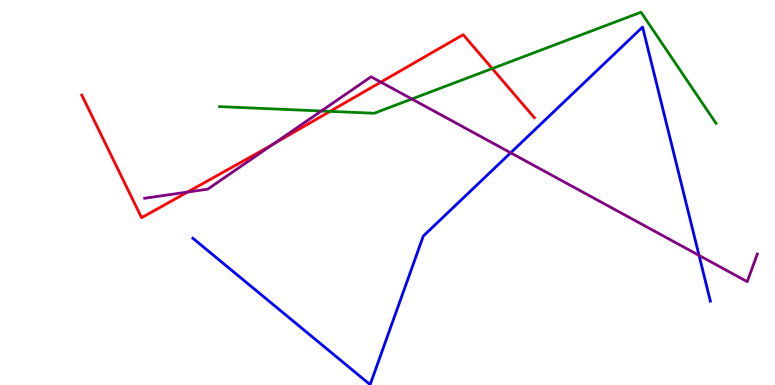[{'lines': ['blue', 'red'], 'intersections': []}, {'lines': ['green', 'red'], 'intersections': [{'x': 4.26, 'y': 7.11}, {'x': 6.35, 'y': 8.22}]}, {'lines': ['purple', 'red'], 'intersections': [{'x': 2.42, 'y': 5.01}, {'x': 3.53, 'y': 6.26}, {'x': 4.91, 'y': 7.87}]}, {'lines': ['blue', 'green'], 'intersections': []}, {'lines': ['blue', 'purple'], 'intersections': [{'x': 6.59, 'y': 6.03}, {'x': 9.02, 'y': 3.37}]}, {'lines': ['green', 'purple'], 'intersections': [{'x': 4.15, 'y': 7.12}, {'x': 5.31, 'y': 7.43}]}]